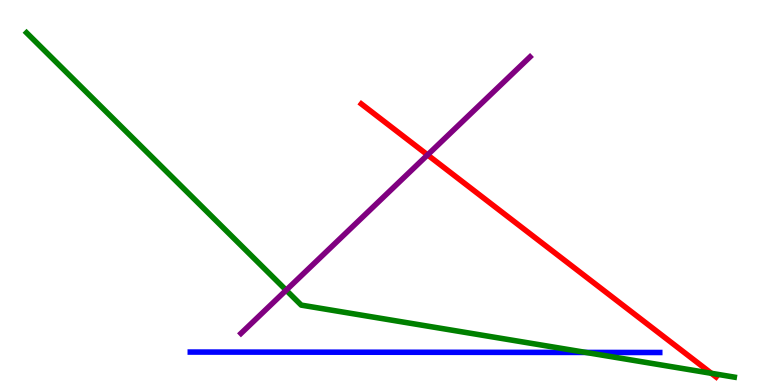[{'lines': ['blue', 'red'], 'intersections': []}, {'lines': ['green', 'red'], 'intersections': [{'x': 9.18, 'y': 0.304}]}, {'lines': ['purple', 'red'], 'intersections': [{'x': 5.52, 'y': 5.98}]}, {'lines': ['blue', 'green'], 'intersections': [{'x': 7.56, 'y': 0.846}]}, {'lines': ['blue', 'purple'], 'intersections': []}, {'lines': ['green', 'purple'], 'intersections': [{'x': 3.69, 'y': 2.46}]}]